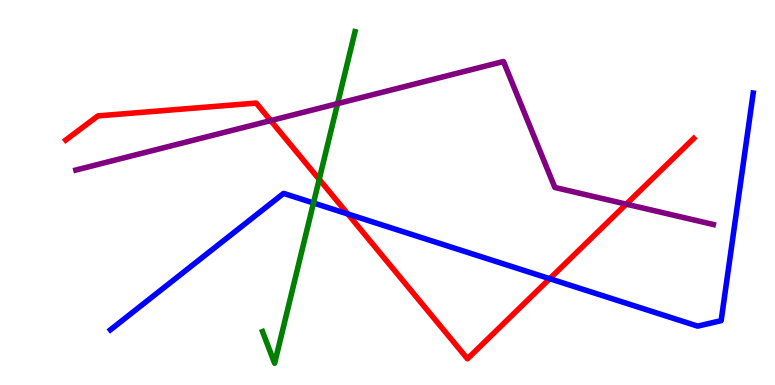[{'lines': ['blue', 'red'], 'intersections': [{'x': 4.49, 'y': 4.44}, {'x': 7.09, 'y': 2.76}]}, {'lines': ['green', 'red'], 'intersections': [{'x': 4.12, 'y': 5.34}]}, {'lines': ['purple', 'red'], 'intersections': [{'x': 3.49, 'y': 6.87}, {'x': 8.08, 'y': 4.7}]}, {'lines': ['blue', 'green'], 'intersections': [{'x': 4.04, 'y': 4.73}]}, {'lines': ['blue', 'purple'], 'intersections': []}, {'lines': ['green', 'purple'], 'intersections': [{'x': 4.36, 'y': 7.31}]}]